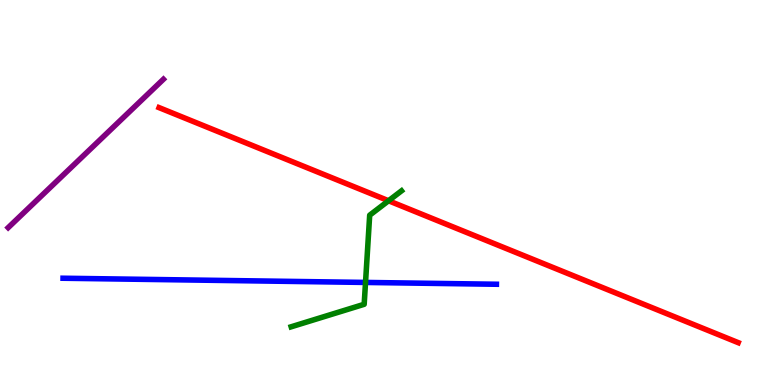[{'lines': ['blue', 'red'], 'intersections': []}, {'lines': ['green', 'red'], 'intersections': [{'x': 5.01, 'y': 4.79}]}, {'lines': ['purple', 'red'], 'intersections': []}, {'lines': ['blue', 'green'], 'intersections': [{'x': 4.72, 'y': 2.66}]}, {'lines': ['blue', 'purple'], 'intersections': []}, {'lines': ['green', 'purple'], 'intersections': []}]